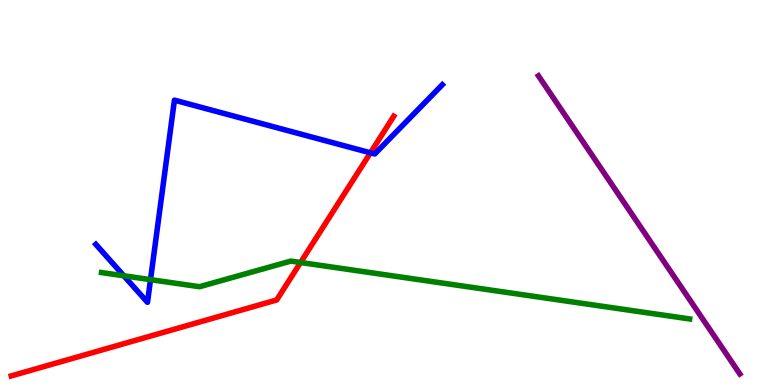[{'lines': ['blue', 'red'], 'intersections': [{'x': 4.78, 'y': 6.03}]}, {'lines': ['green', 'red'], 'intersections': [{'x': 3.88, 'y': 3.18}]}, {'lines': ['purple', 'red'], 'intersections': []}, {'lines': ['blue', 'green'], 'intersections': [{'x': 1.6, 'y': 2.84}, {'x': 1.94, 'y': 2.74}]}, {'lines': ['blue', 'purple'], 'intersections': []}, {'lines': ['green', 'purple'], 'intersections': []}]